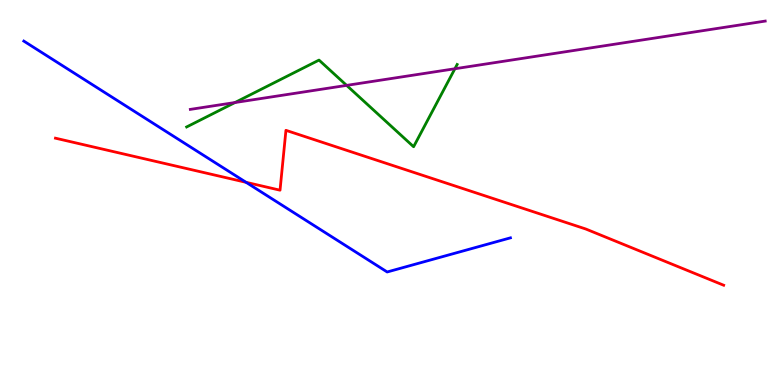[{'lines': ['blue', 'red'], 'intersections': [{'x': 3.18, 'y': 5.26}]}, {'lines': ['green', 'red'], 'intersections': []}, {'lines': ['purple', 'red'], 'intersections': []}, {'lines': ['blue', 'green'], 'intersections': []}, {'lines': ['blue', 'purple'], 'intersections': []}, {'lines': ['green', 'purple'], 'intersections': [{'x': 3.03, 'y': 7.34}, {'x': 4.47, 'y': 7.78}, {'x': 5.87, 'y': 8.21}]}]